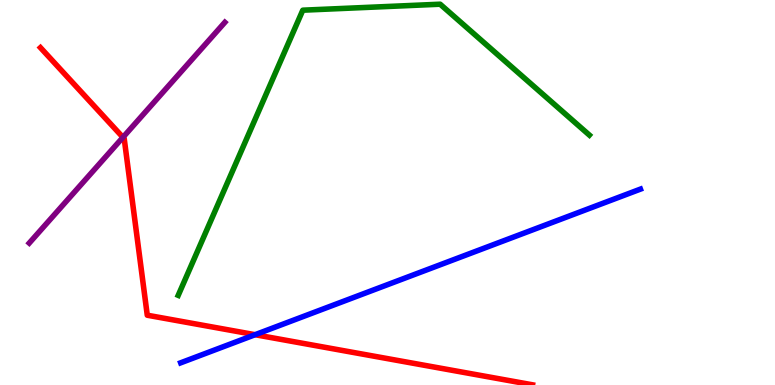[{'lines': ['blue', 'red'], 'intersections': [{'x': 3.29, 'y': 1.31}]}, {'lines': ['green', 'red'], 'intersections': []}, {'lines': ['purple', 'red'], 'intersections': [{'x': 1.59, 'y': 6.43}]}, {'lines': ['blue', 'green'], 'intersections': []}, {'lines': ['blue', 'purple'], 'intersections': []}, {'lines': ['green', 'purple'], 'intersections': []}]